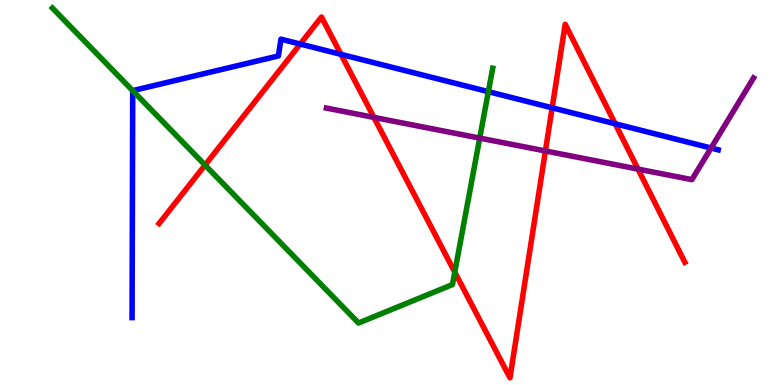[{'lines': ['blue', 'red'], 'intersections': [{'x': 3.87, 'y': 8.86}, {'x': 4.4, 'y': 8.59}, {'x': 7.12, 'y': 7.2}, {'x': 7.94, 'y': 6.79}]}, {'lines': ['green', 'red'], 'intersections': [{'x': 2.65, 'y': 5.71}, {'x': 5.87, 'y': 2.93}]}, {'lines': ['purple', 'red'], 'intersections': [{'x': 4.82, 'y': 6.95}, {'x': 7.04, 'y': 6.08}, {'x': 8.23, 'y': 5.61}]}, {'lines': ['blue', 'green'], 'intersections': [{'x': 1.71, 'y': 7.64}, {'x': 6.3, 'y': 7.62}]}, {'lines': ['blue', 'purple'], 'intersections': [{'x': 9.18, 'y': 6.15}]}, {'lines': ['green', 'purple'], 'intersections': [{'x': 6.19, 'y': 6.41}]}]